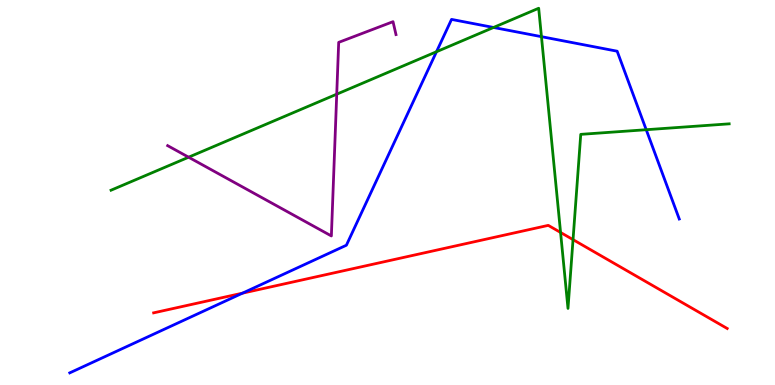[{'lines': ['blue', 'red'], 'intersections': [{'x': 3.13, 'y': 2.39}]}, {'lines': ['green', 'red'], 'intersections': [{'x': 7.23, 'y': 3.96}, {'x': 7.39, 'y': 3.78}]}, {'lines': ['purple', 'red'], 'intersections': []}, {'lines': ['blue', 'green'], 'intersections': [{'x': 5.63, 'y': 8.66}, {'x': 6.37, 'y': 9.29}, {'x': 6.99, 'y': 9.05}, {'x': 8.34, 'y': 6.63}]}, {'lines': ['blue', 'purple'], 'intersections': []}, {'lines': ['green', 'purple'], 'intersections': [{'x': 2.43, 'y': 5.92}, {'x': 4.34, 'y': 7.55}]}]